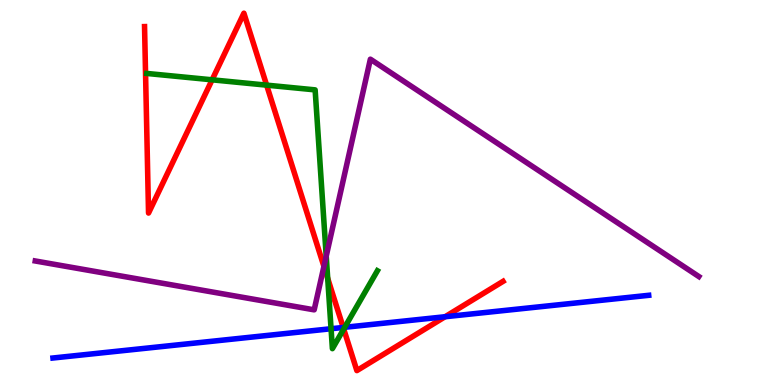[{'lines': ['blue', 'red'], 'intersections': [{'x': 4.43, 'y': 1.49}, {'x': 5.74, 'y': 1.77}]}, {'lines': ['green', 'red'], 'intersections': [{'x': 2.74, 'y': 7.93}, {'x': 3.44, 'y': 7.79}, {'x': 4.23, 'y': 2.77}, {'x': 4.44, 'y': 1.45}]}, {'lines': ['purple', 'red'], 'intersections': [{'x': 4.18, 'y': 3.08}]}, {'lines': ['blue', 'green'], 'intersections': [{'x': 4.27, 'y': 1.46}, {'x': 4.45, 'y': 1.5}]}, {'lines': ['blue', 'purple'], 'intersections': []}, {'lines': ['green', 'purple'], 'intersections': [{'x': 4.21, 'y': 3.35}]}]